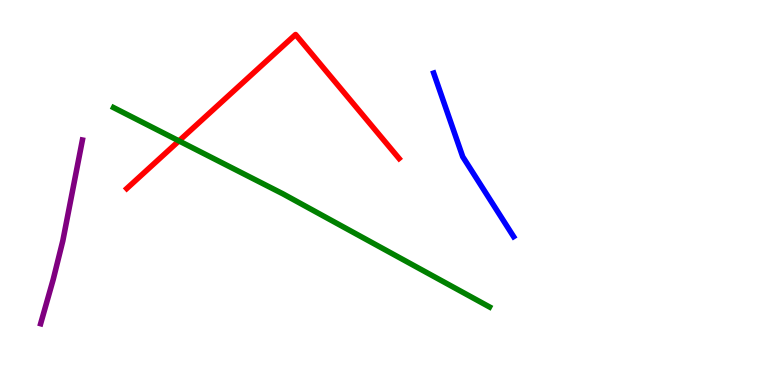[{'lines': ['blue', 'red'], 'intersections': []}, {'lines': ['green', 'red'], 'intersections': [{'x': 2.31, 'y': 6.34}]}, {'lines': ['purple', 'red'], 'intersections': []}, {'lines': ['blue', 'green'], 'intersections': []}, {'lines': ['blue', 'purple'], 'intersections': []}, {'lines': ['green', 'purple'], 'intersections': []}]